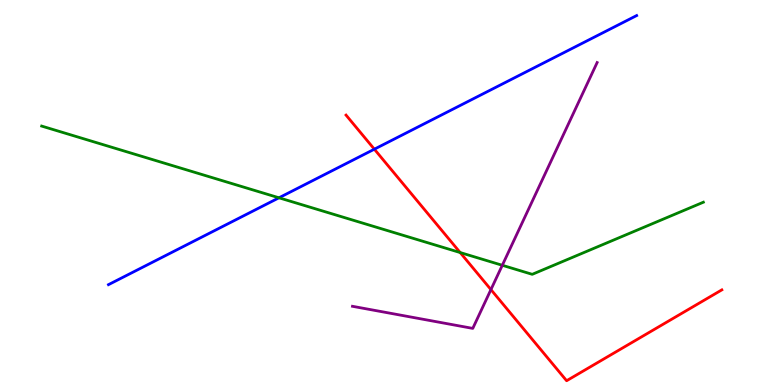[{'lines': ['blue', 'red'], 'intersections': [{'x': 4.83, 'y': 6.12}]}, {'lines': ['green', 'red'], 'intersections': [{'x': 5.94, 'y': 3.44}]}, {'lines': ['purple', 'red'], 'intersections': [{'x': 6.33, 'y': 2.48}]}, {'lines': ['blue', 'green'], 'intersections': [{'x': 3.6, 'y': 4.86}]}, {'lines': ['blue', 'purple'], 'intersections': []}, {'lines': ['green', 'purple'], 'intersections': [{'x': 6.48, 'y': 3.11}]}]